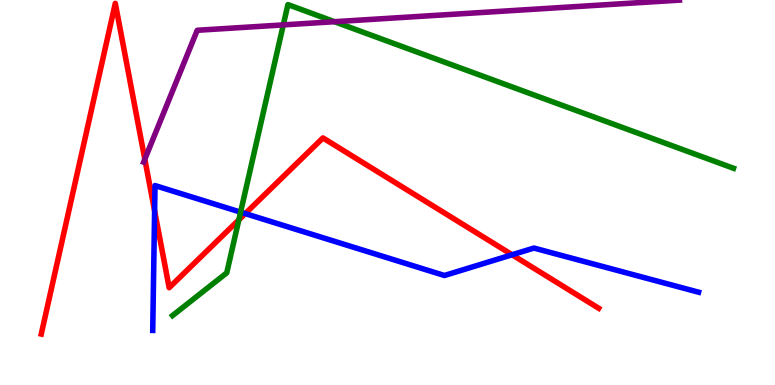[{'lines': ['blue', 'red'], 'intersections': [{'x': 1.99, 'y': 4.52}, {'x': 3.16, 'y': 4.45}, {'x': 6.61, 'y': 3.38}]}, {'lines': ['green', 'red'], 'intersections': [{'x': 3.08, 'y': 4.29}]}, {'lines': ['purple', 'red'], 'intersections': [{'x': 1.87, 'y': 5.87}]}, {'lines': ['blue', 'green'], 'intersections': [{'x': 3.1, 'y': 4.49}]}, {'lines': ['blue', 'purple'], 'intersections': []}, {'lines': ['green', 'purple'], 'intersections': [{'x': 3.66, 'y': 9.35}, {'x': 4.32, 'y': 9.44}]}]